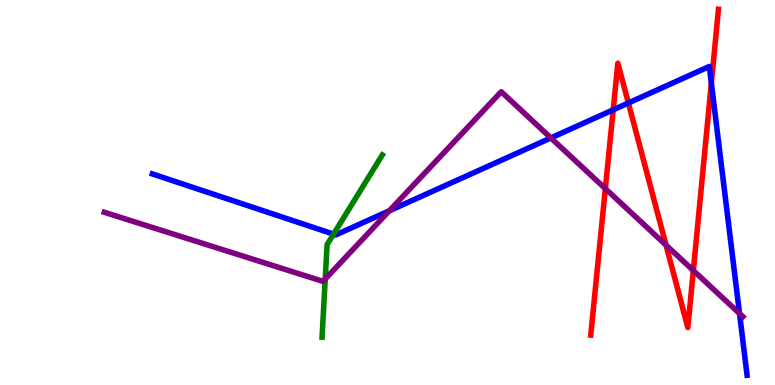[{'lines': ['blue', 'red'], 'intersections': [{'x': 7.91, 'y': 7.15}, {'x': 8.11, 'y': 7.33}, {'x': 9.18, 'y': 7.84}]}, {'lines': ['green', 'red'], 'intersections': []}, {'lines': ['purple', 'red'], 'intersections': [{'x': 7.81, 'y': 5.1}, {'x': 8.59, 'y': 3.63}, {'x': 8.95, 'y': 2.97}]}, {'lines': ['blue', 'green'], 'intersections': [{'x': 4.3, 'y': 3.92}]}, {'lines': ['blue', 'purple'], 'intersections': [{'x': 5.02, 'y': 4.53}, {'x': 7.11, 'y': 6.42}, {'x': 9.54, 'y': 1.86}]}, {'lines': ['green', 'purple'], 'intersections': [{'x': 4.2, 'y': 2.75}]}]